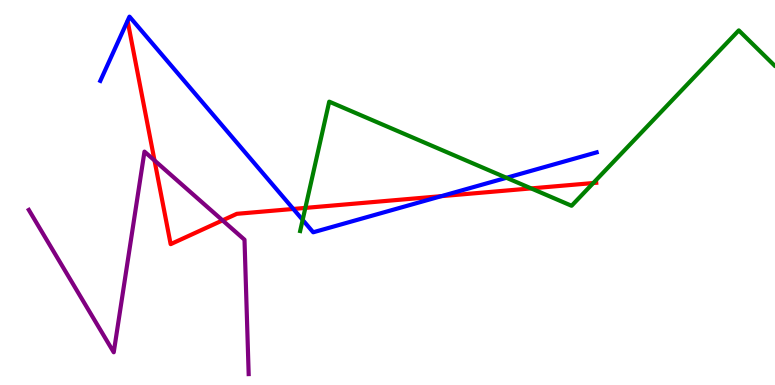[{'lines': ['blue', 'red'], 'intersections': [{'x': 3.78, 'y': 4.57}, {'x': 5.69, 'y': 4.9}]}, {'lines': ['green', 'red'], 'intersections': [{'x': 3.94, 'y': 4.6}, {'x': 6.85, 'y': 5.11}, {'x': 7.66, 'y': 5.25}]}, {'lines': ['purple', 'red'], 'intersections': [{'x': 1.99, 'y': 5.83}, {'x': 2.87, 'y': 4.28}]}, {'lines': ['blue', 'green'], 'intersections': [{'x': 3.91, 'y': 4.29}, {'x': 6.53, 'y': 5.38}]}, {'lines': ['blue', 'purple'], 'intersections': []}, {'lines': ['green', 'purple'], 'intersections': []}]